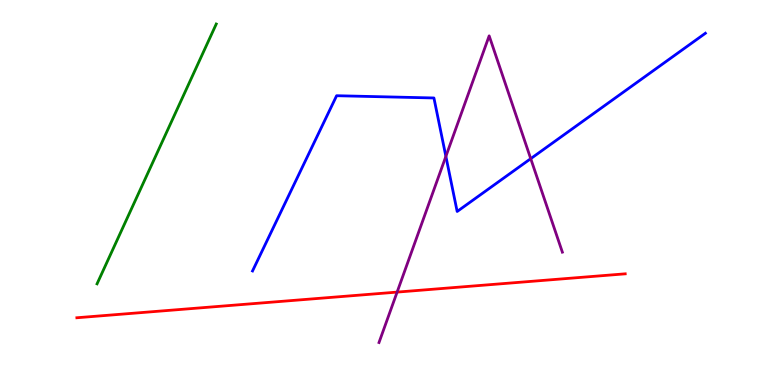[{'lines': ['blue', 'red'], 'intersections': []}, {'lines': ['green', 'red'], 'intersections': []}, {'lines': ['purple', 'red'], 'intersections': [{'x': 5.12, 'y': 2.41}]}, {'lines': ['blue', 'green'], 'intersections': []}, {'lines': ['blue', 'purple'], 'intersections': [{'x': 5.75, 'y': 5.94}, {'x': 6.85, 'y': 5.88}]}, {'lines': ['green', 'purple'], 'intersections': []}]